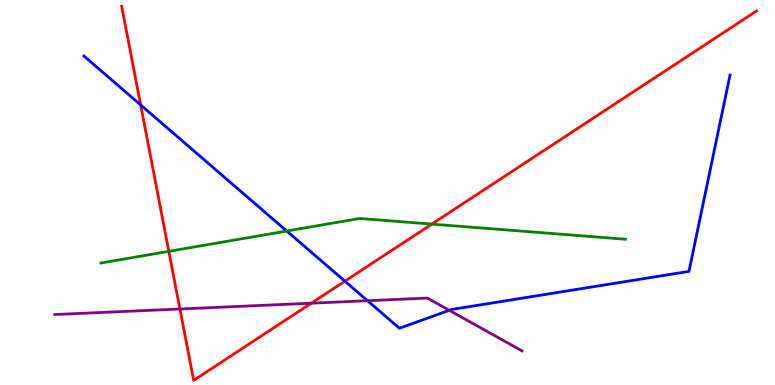[{'lines': ['blue', 'red'], 'intersections': [{'x': 1.82, 'y': 7.27}, {'x': 4.45, 'y': 2.7}]}, {'lines': ['green', 'red'], 'intersections': [{'x': 2.18, 'y': 3.47}, {'x': 5.57, 'y': 4.18}]}, {'lines': ['purple', 'red'], 'intersections': [{'x': 2.32, 'y': 1.97}, {'x': 4.02, 'y': 2.12}]}, {'lines': ['blue', 'green'], 'intersections': [{'x': 3.7, 'y': 4.0}]}, {'lines': ['blue', 'purple'], 'intersections': [{'x': 4.74, 'y': 2.19}, {'x': 5.8, 'y': 1.94}]}, {'lines': ['green', 'purple'], 'intersections': []}]